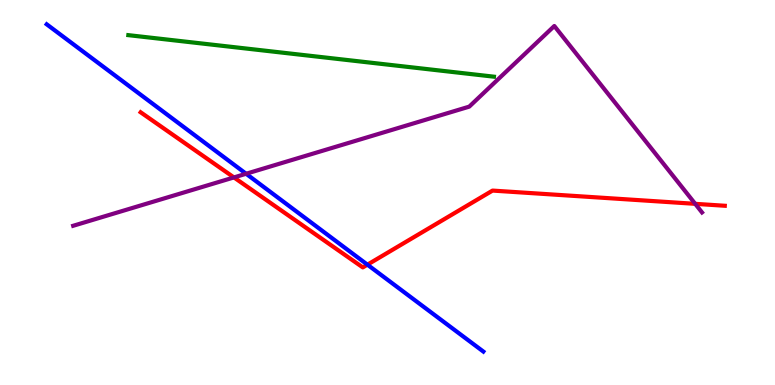[{'lines': ['blue', 'red'], 'intersections': [{'x': 4.74, 'y': 3.13}]}, {'lines': ['green', 'red'], 'intersections': []}, {'lines': ['purple', 'red'], 'intersections': [{'x': 3.02, 'y': 5.39}, {'x': 8.97, 'y': 4.71}]}, {'lines': ['blue', 'green'], 'intersections': []}, {'lines': ['blue', 'purple'], 'intersections': [{'x': 3.18, 'y': 5.49}]}, {'lines': ['green', 'purple'], 'intersections': []}]